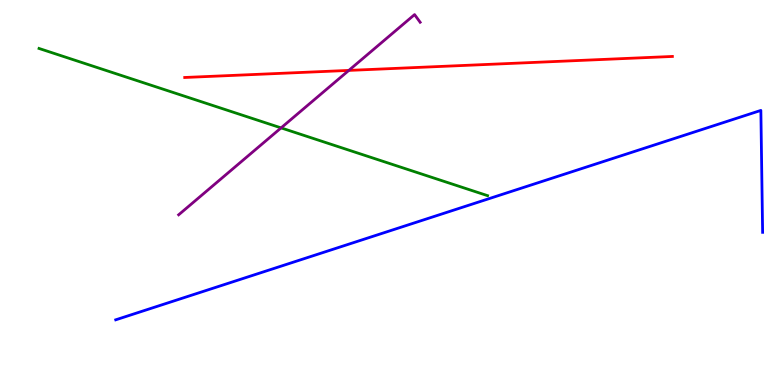[{'lines': ['blue', 'red'], 'intersections': []}, {'lines': ['green', 'red'], 'intersections': []}, {'lines': ['purple', 'red'], 'intersections': [{'x': 4.5, 'y': 8.17}]}, {'lines': ['blue', 'green'], 'intersections': []}, {'lines': ['blue', 'purple'], 'intersections': []}, {'lines': ['green', 'purple'], 'intersections': [{'x': 3.63, 'y': 6.68}]}]